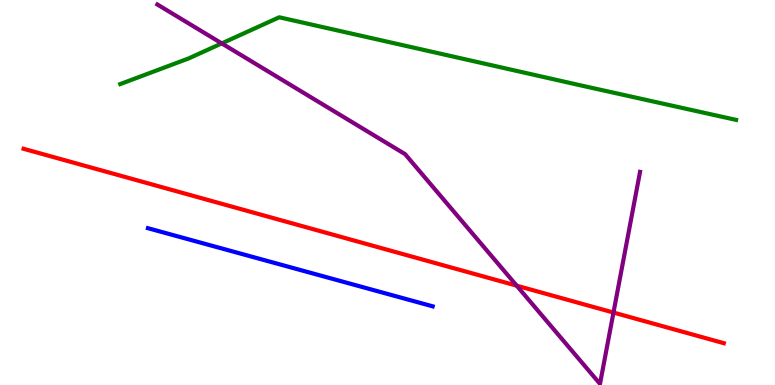[{'lines': ['blue', 'red'], 'intersections': []}, {'lines': ['green', 'red'], 'intersections': []}, {'lines': ['purple', 'red'], 'intersections': [{'x': 6.67, 'y': 2.58}, {'x': 7.92, 'y': 1.88}]}, {'lines': ['blue', 'green'], 'intersections': []}, {'lines': ['blue', 'purple'], 'intersections': []}, {'lines': ['green', 'purple'], 'intersections': [{'x': 2.86, 'y': 8.87}]}]